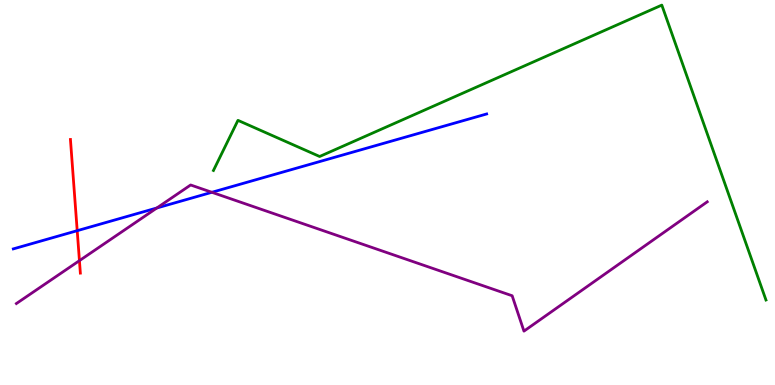[{'lines': ['blue', 'red'], 'intersections': [{'x': 0.996, 'y': 4.01}]}, {'lines': ['green', 'red'], 'intersections': []}, {'lines': ['purple', 'red'], 'intersections': [{'x': 1.02, 'y': 3.23}]}, {'lines': ['blue', 'green'], 'intersections': []}, {'lines': ['blue', 'purple'], 'intersections': [{'x': 2.02, 'y': 4.6}, {'x': 2.73, 'y': 5.01}]}, {'lines': ['green', 'purple'], 'intersections': []}]